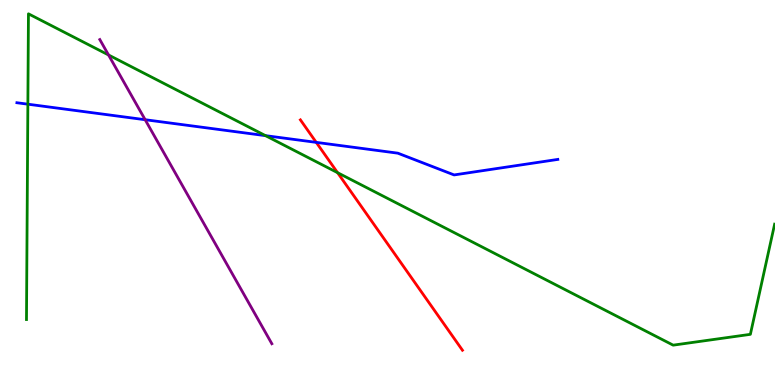[{'lines': ['blue', 'red'], 'intersections': [{'x': 4.08, 'y': 6.3}]}, {'lines': ['green', 'red'], 'intersections': [{'x': 4.36, 'y': 5.51}]}, {'lines': ['purple', 'red'], 'intersections': []}, {'lines': ['blue', 'green'], 'intersections': [{'x': 0.36, 'y': 7.29}, {'x': 3.43, 'y': 6.48}]}, {'lines': ['blue', 'purple'], 'intersections': [{'x': 1.87, 'y': 6.89}]}, {'lines': ['green', 'purple'], 'intersections': [{'x': 1.4, 'y': 8.57}]}]